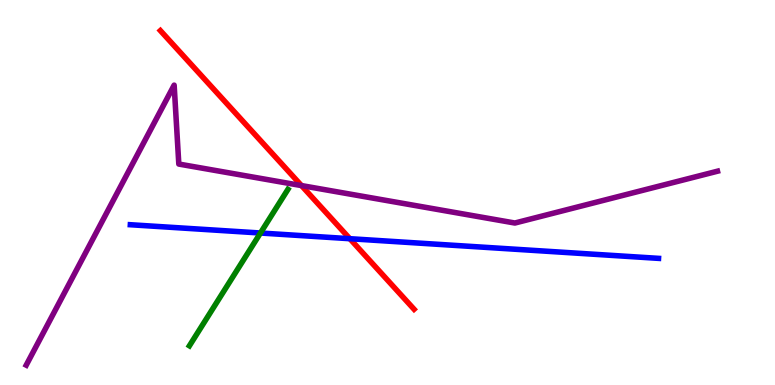[{'lines': ['blue', 'red'], 'intersections': [{'x': 4.51, 'y': 3.8}]}, {'lines': ['green', 'red'], 'intersections': []}, {'lines': ['purple', 'red'], 'intersections': [{'x': 3.89, 'y': 5.18}]}, {'lines': ['blue', 'green'], 'intersections': [{'x': 3.36, 'y': 3.95}]}, {'lines': ['blue', 'purple'], 'intersections': []}, {'lines': ['green', 'purple'], 'intersections': []}]